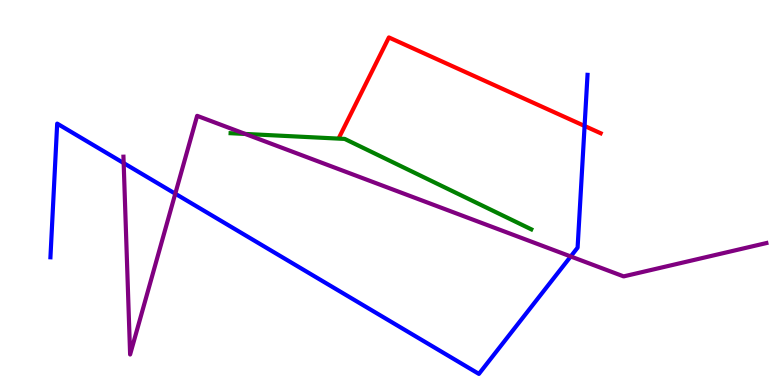[{'lines': ['blue', 'red'], 'intersections': [{'x': 7.54, 'y': 6.73}]}, {'lines': ['green', 'red'], 'intersections': []}, {'lines': ['purple', 'red'], 'intersections': []}, {'lines': ['blue', 'green'], 'intersections': []}, {'lines': ['blue', 'purple'], 'intersections': [{'x': 1.6, 'y': 5.76}, {'x': 2.26, 'y': 4.97}, {'x': 7.36, 'y': 3.34}]}, {'lines': ['green', 'purple'], 'intersections': [{'x': 3.16, 'y': 6.52}]}]